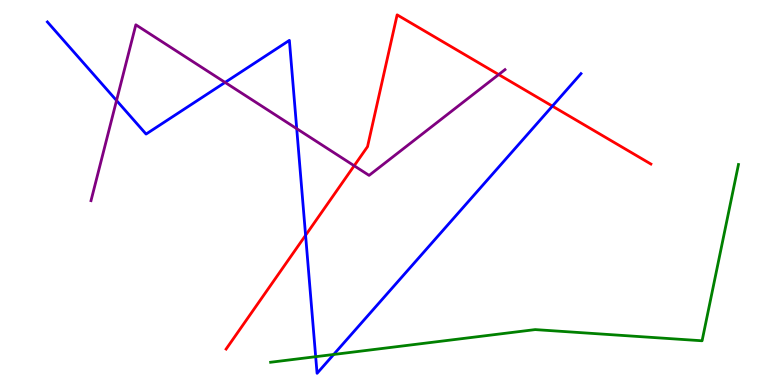[{'lines': ['blue', 'red'], 'intersections': [{'x': 3.94, 'y': 3.89}, {'x': 7.13, 'y': 7.24}]}, {'lines': ['green', 'red'], 'intersections': []}, {'lines': ['purple', 'red'], 'intersections': [{'x': 4.57, 'y': 5.69}, {'x': 6.43, 'y': 8.06}]}, {'lines': ['blue', 'green'], 'intersections': [{'x': 4.07, 'y': 0.735}, {'x': 4.31, 'y': 0.793}]}, {'lines': ['blue', 'purple'], 'intersections': [{'x': 1.5, 'y': 7.39}, {'x': 2.9, 'y': 7.86}, {'x': 3.83, 'y': 6.66}]}, {'lines': ['green', 'purple'], 'intersections': []}]